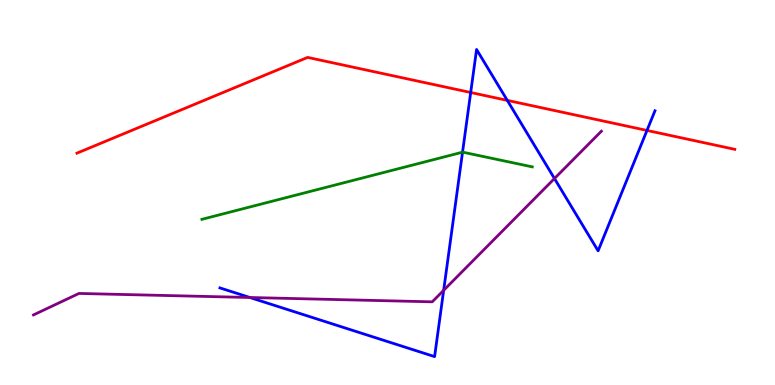[{'lines': ['blue', 'red'], 'intersections': [{'x': 6.07, 'y': 7.6}, {'x': 6.55, 'y': 7.39}, {'x': 8.35, 'y': 6.61}]}, {'lines': ['green', 'red'], 'intersections': []}, {'lines': ['purple', 'red'], 'intersections': []}, {'lines': ['blue', 'green'], 'intersections': [{'x': 5.97, 'y': 6.05}]}, {'lines': ['blue', 'purple'], 'intersections': [{'x': 3.22, 'y': 2.27}, {'x': 5.72, 'y': 2.46}, {'x': 7.15, 'y': 5.36}]}, {'lines': ['green', 'purple'], 'intersections': []}]